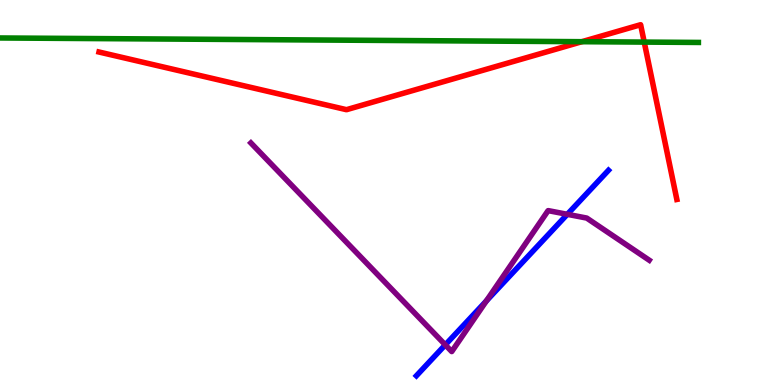[{'lines': ['blue', 'red'], 'intersections': []}, {'lines': ['green', 'red'], 'intersections': [{'x': 7.51, 'y': 8.92}, {'x': 8.31, 'y': 8.91}]}, {'lines': ['purple', 'red'], 'intersections': []}, {'lines': ['blue', 'green'], 'intersections': []}, {'lines': ['blue', 'purple'], 'intersections': [{'x': 5.75, 'y': 1.04}, {'x': 6.28, 'y': 2.18}, {'x': 7.32, 'y': 4.43}]}, {'lines': ['green', 'purple'], 'intersections': []}]